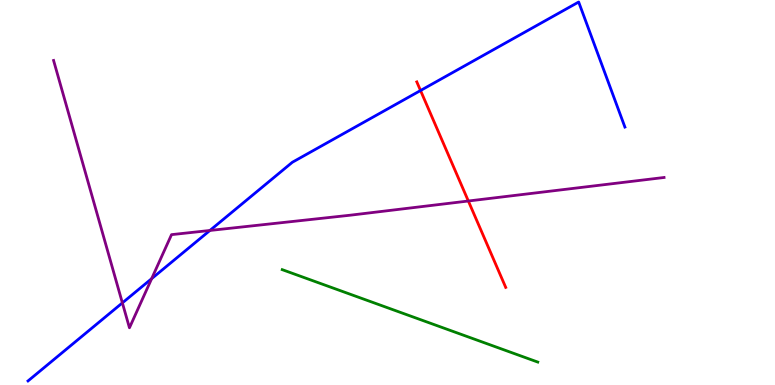[{'lines': ['blue', 'red'], 'intersections': [{'x': 5.43, 'y': 7.65}]}, {'lines': ['green', 'red'], 'intersections': []}, {'lines': ['purple', 'red'], 'intersections': [{'x': 6.04, 'y': 4.78}]}, {'lines': ['blue', 'green'], 'intersections': []}, {'lines': ['blue', 'purple'], 'intersections': [{'x': 1.58, 'y': 2.13}, {'x': 1.96, 'y': 2.76}, {'x': 2.71, 'y': 4.01}]}, {'lines': ['green', 'purple'], 'intersections': []}]